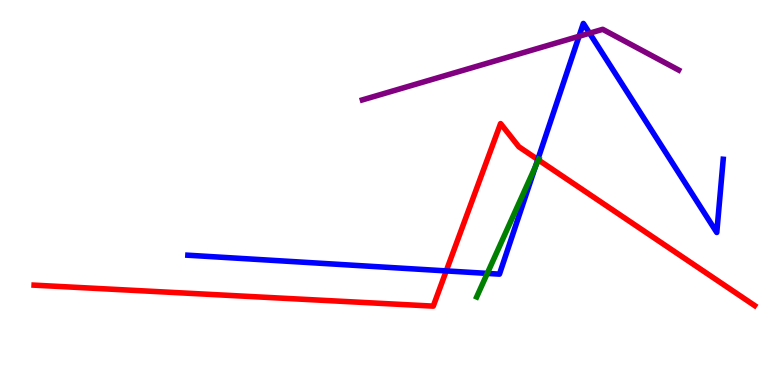[{'lines': ['blue', 'red'], 'intersections': [{'x': 5.76, 'y': 2.96}, {'x': 6.94, 'y': 5.86}]}, {'lines': ['green', 'red'], 'intersections': [{'x': 6.95, 'y': 5.85}]}, {'lines': ['purple', 'red'], 'intersections': []}, {'lines': ['blue', 'green'], 'intersections': [{'x': 6.29, 'y': 2.9}, {'x': 6.91, 'y': 5.67}]}, {'lines': ['blue', 'purple'], 'intersections': [{'x': 7.47, 'y': 9.06}, {'x': 7.61, 'y': 9.14}]}, {'lines': ['green', 'purple'], 'intersections': []}]